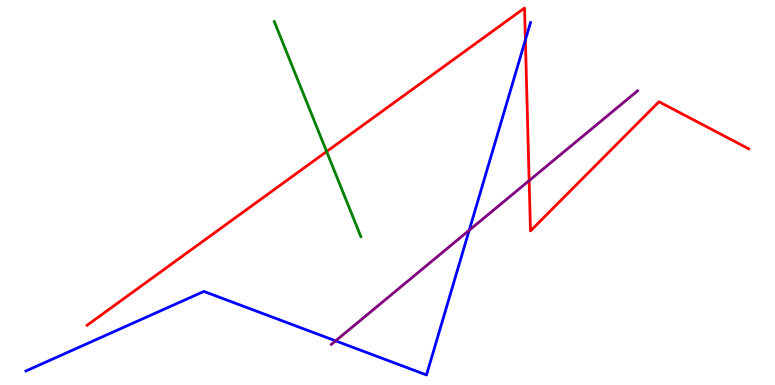[{'lines': ['blue', 'red'], 'intersections': [{'x': 6.78, 'y': 8.96}]}, {'lines': ['green', 'red'], 'intersections': [{'x': 4.21, 'y': 6.06}]}, {'lines': ['purple', 'red'], 'intersections': [{'x': 6.83, 'y': 5.31}]}, {'lines': ['blue', 'green'], 'intersections': []}, {'lines': ['blue', 'purple'], 'intersections': [{'x': 4.33, 'y': 1.15}, {'x': 6.05, 'y': 4.02}]}, {'lines': ['green', 'purple'], 'intersections': []}]